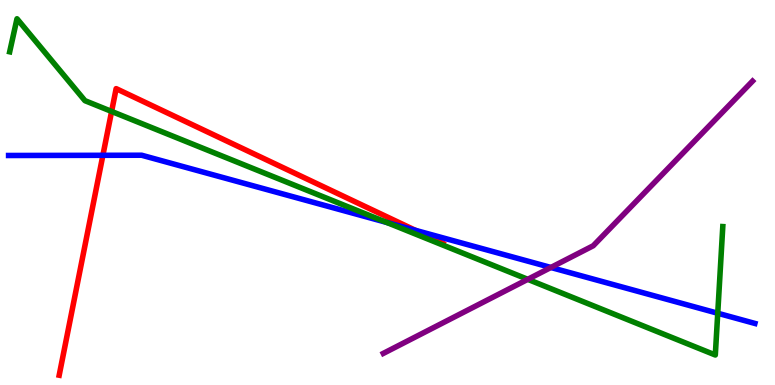[{'lines': ['blue', 'red'], 'intersections': [{'x': 1.33, 'y': 5.97}, {'x': 5.36, 'y': 4.02}]}, {'lines': ['green', 'red'], 'intersections': [{'x': 1.44, 'y': 7.11}]}, {'lines': ['purple', 'red'], 'intersections': []}, {'lines': ['blue', 'green'], 'intersections': [{'x': 4.99, 'y': 4.22}, {'x': 9.26, 'y': 1.86}]}, {'lines': ['blue', 'purple'], 'intersections': [{'x': 7.11, 'y': 3.05}]}, {'lines': ['green', 'purple'], 'intersections': [{'x': 6.81, 'y': 2.74}]}]